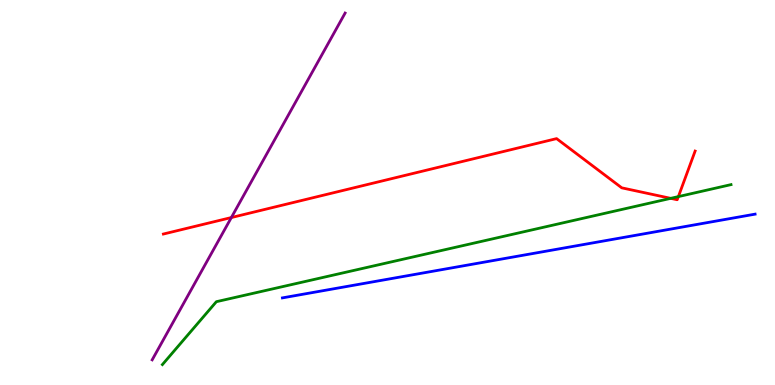[{'lines': ['blue', 'red'], 'intersections': []}, {'lines': ['green', 'red'], 'intersections': [{'x': 8.65, 'y': 4.85}, {'x': 8.75, 'y': 4.89}]}, {'lines': ['purple', 'red'], 'intersections': [{'x': 2.99, 'y': 4.35}]}, {'lines': ['blue', 'green'], 'intersections': []}, {'lines': ['blue', 'purple'], 'intersections': []}, {'lines': ['green', 'purple'], 'intersections': []}]